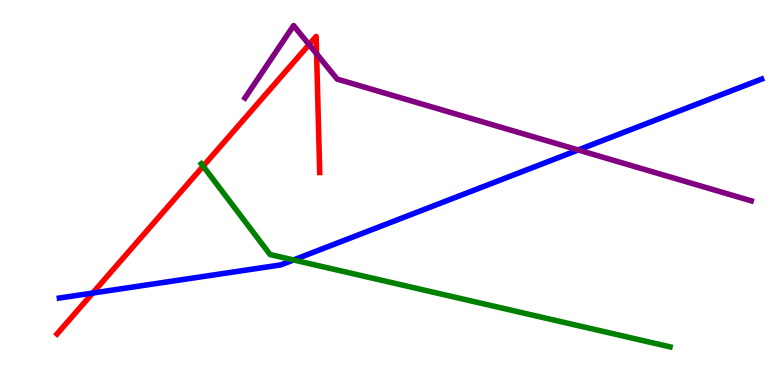[{'lines': ['blue', 'red'], 'intersections': [{'x': 1.2, 'y': 2.39}]}, {'lines': ['green', 'red'], 'intersections': [{'x': 2.62, 'y': 5.68}]}, {'lines': ['purple', 'red'], 'intersections': [{'x': 3.99, 'y': 8.84}, {'x': 4.09, 'y': 8.6}]}, {'lines': ['blue', 'green'], 'intersections': [{'x': 3.79, 'y': 3.25}]}, {'lines': ['blue', 'purple'], 'intersections': [{'x': 7.46, 'y': 6.1}]}, {'lines': ['green', 'purple'], 'intersections': []}]